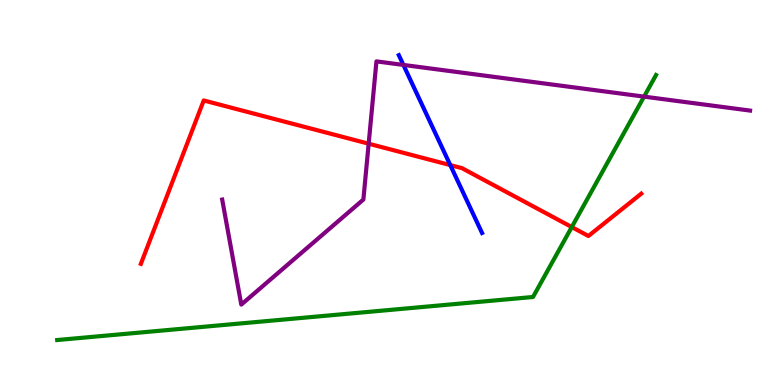[{'lines': ['blue', 'red'], 'intersections': [{'x': 5.81, 'y': 5.71}]}, {'lines': ['green', 'red'], 'intersections': [{'x': 7.38, 'y': 4.1}]}, {'lines': ['purple', 'red'], 'intersections': [{'x': 4.76, 'y': 6.27}]}, {'lines': ['blue', 'green'], 'intersections': []}, {'lines': ['blue', 'purple'], 'intersections': [{'x': 5.2, 'y': 8.31}]}, {'lines': ['green', 'purple'], 'intersections': [{'x': 8.31, 'y': 7.49}]}]